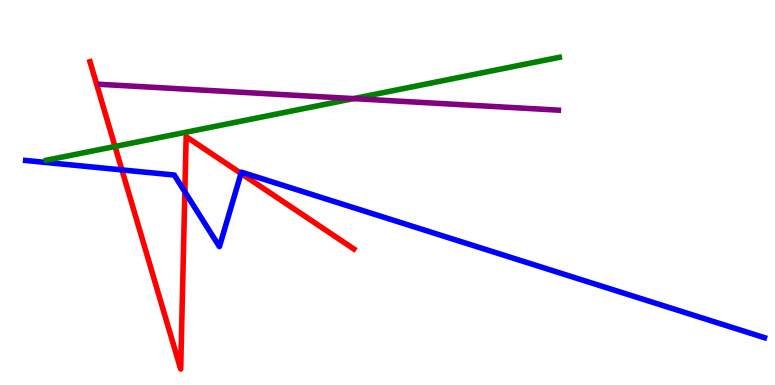[{'lines': ['blue', 'red'], 'intersections': [{'x': 1.57, 'y': 5.59}, {'x': 2.39, 'y': 5.02}, {'x': 3.11, 'y': 5.5}]}, {'lines': ['green', 'red'], 'intersections': [{'x': 1.48, 'y': 6.2}]}, {'lines': ['purple', 'red'], 'intersections': []}, {'lines': ['blue', 'green'], 'intersections': []}, {'lines': ['blue', 'purple'], 'intersections': []}, {'lines': ['green', 'purple'], 'intersections': [{'x': 4.56, 'y': 7.44}]}]